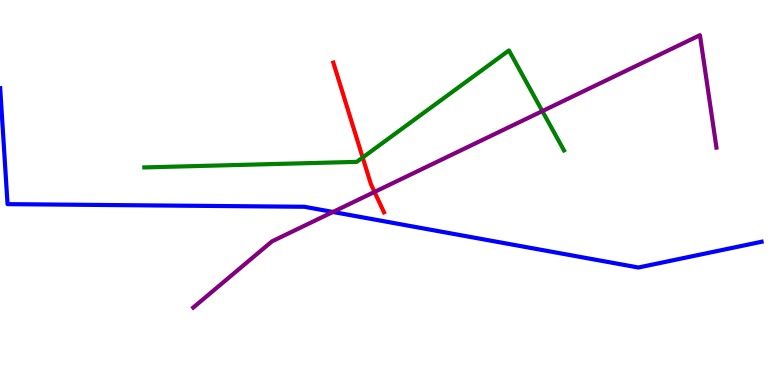[{'lines': ['blue', 'red'], 'intersections': []}, {'lines': ['green', 'red'], 'intersections': [{'x': 4.68, 'y': 5.91}]}, {'lines': ['purple', 'red'], 'intersections': [{'x': 4.83, 'y': 5.01}]}, {'lines': ['blue', 'green'], 'intersections': []}, {'lines': ['blue', 'purple'], 'intersections': [{'x': 4.3, 'y': 4.49}]}, {'lines': ['green', 'purple'], 'intersections': [{'x': 7.0, 'y': 7.11}]}]